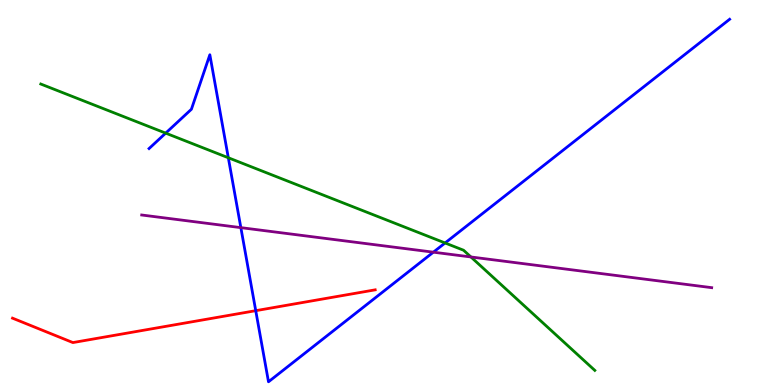[{'lines': ['blue', 'red'], 'intersections': [{'x': 3.3, 'y': 1.93}]}, {'lines': ['green', 'red'], 'intersections': []}, {'lines': ['purple', 'red'], 'intersections': []}, {'lines': ['blue', 'green'], 'intersections': [{'x': 2.14, 'y': 6.54}, {'x': 2.95, 'y': 5.9}, {'x': 5.74, 'y': 3.69}]}, {'lines': ['blue', 'purple'], 'intersections': [{'x': 3.11, 'y': 4.09}, {'x': 5.59, 'y': 3.45}]}, {'lines': ['green', 'purple'], 'intersections': [{'x': 6.08, 'y': 3.33}]}]